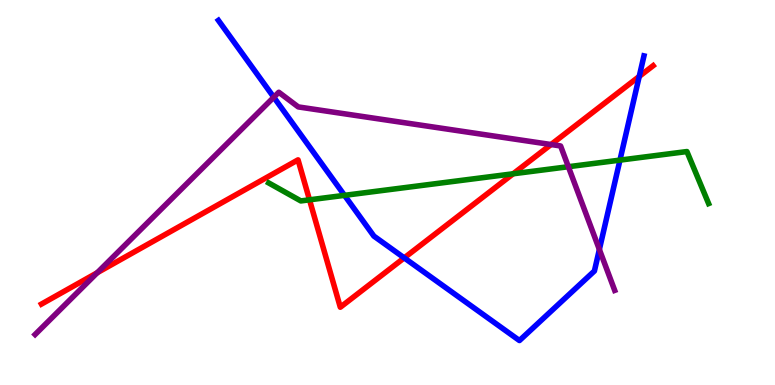[{'lines': ['blue', 'red'], 'intersections': [{'x': 5.22, 'y': 3.3}, {'x': 8.25, 'y': 8.01}]}, {'lines': ['green', 'red'], 'intersections': [{'x': 3.99, 'y': 4.81}, {'x': 6.62, 'y': 5.49}]}, {'lines': ['purple', 'red'], 'intersections': [{'x': 1.25, 'y': 2.92}, {'x': 7.11, 'y': 6.25}]}, {'lines': ['blue', 'green'], 'intersections': [{'x': 4.45, 'y': 4.93}, {'x': 8.0, 'y': 5.84}]}, {'lines': ['blue', 'purple'], 'intersections': [{'x': 3.53, 'y': 7.47}, {'x': 7.73, 'y': 3.52}]}, {'lines': ['green', 'purple'], 'intersections': [{'x': 7.33, 'y': 5.67}]}]